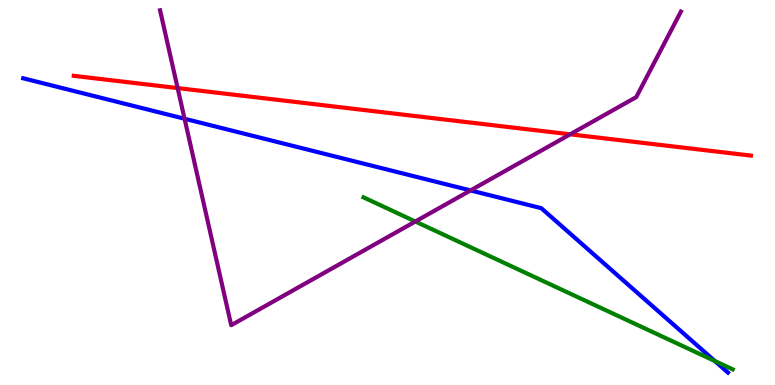[{'lines': ['blue', 'red'], 'intersections': []}, {'lines': ['green', 'red'], 'intersections': []}, {'lines': ['purple', 'red'], 'intersections': [{'x': 2.29, 'y': 7.71}, {'x': 7.36, 'y': 6.51}]}, {'lines': ['blue', 'green'], 'intersections': [{'x': 9.22, 'y': 0.623}]}, {'lines': ['blue', 'purple'], 'intersections': [{'x': 2.38, 'y': 6.92}, {'x': 6.07, 'y': 5.05}]}, {'lines': ['green', 'purple'], 'intersections': [{'x': 5.36, 'y': 4.25}]}]